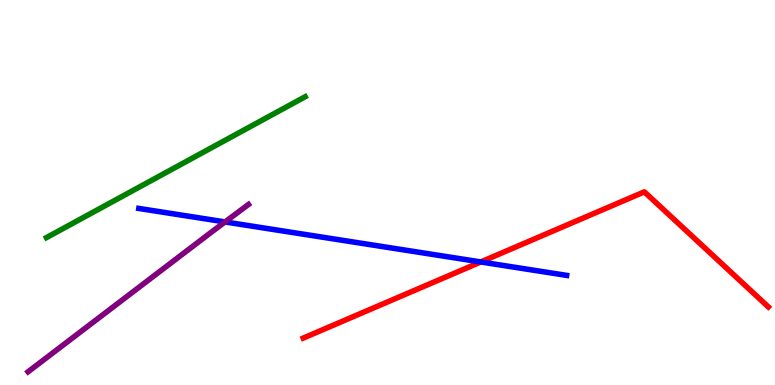[{'lines': ['blue', 'red'], 'intersections': [{'x': 6.2, 'y': 3.2}]}, {'lines': ['green', 'red'], 'intersections': []}, {'lines': ['purple', 'red'], 'intersections': []}, {'lines': ['blue', 'green'], 'intersections': []}, {'lines': ['blue', 'purple'], 'intersections': [{'x': 2.9, 'y': 4.24}]}, {'lines': ['green', 'purple'], 'intersections': []}]